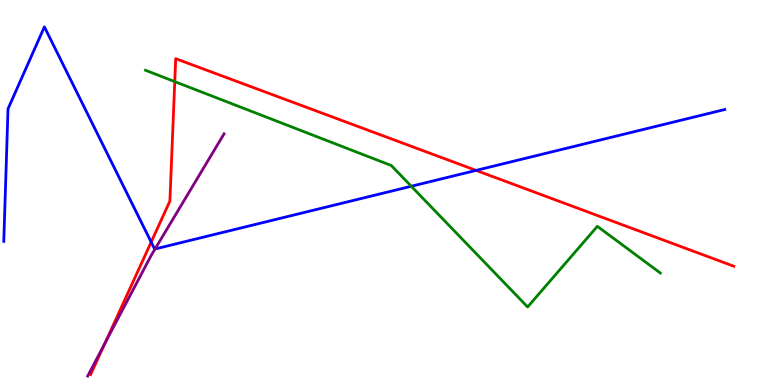[{'lines': ['blue', 'red'], 'intersections': [{'x': 1.95, 'y': 3.71}, {'x': 6.14, 'y': 5.57}]}, {'lines': ['green', 'red'], 'intersections': [{'x': 2.26, 'y': 7.88}]}, {'lines': ['purple', 'red'], 'intersections': [{'x': 1.35, 'y': 1.09}]}, {'lines': ['blue', 'green'], 'intersections': [{'x': 5.31, 'y': 5.16}]}, {'lines': ['blue', 'purple'], 'intersections': [{'x': 2.0, 'y': 3.53}]}, {'lines': ['green', 'purple'], 'intersections': []}]